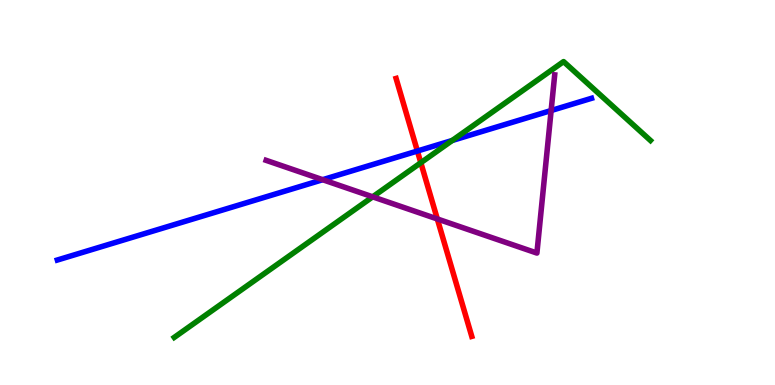[{'lines': ['blue', 'red'], 'intersections': [{'x': 5.39, 'y': 6.08}]}, {'lines': ['green', 'red'], 'intersections': [{'x': 5.43, 'y': 5.77}]}, {'lines': ['purple', 'red'], 'intersections': [{'x': 5.64, 'y': 4.31}]}, {'lines': ['blue', 'green'], 'intersections': [{'x': 5.83, 'y': 6.35}]}, {'lines': ['blue', 'purple'], 'intersections': [{'x': 4.16, 'y': 5.33}, {'x': 7.11, 'y': 7.13}]}, {'lines': ['green', 'purple'], 'intersections': [{'x': 4.81, 'y': 4.89}]}]